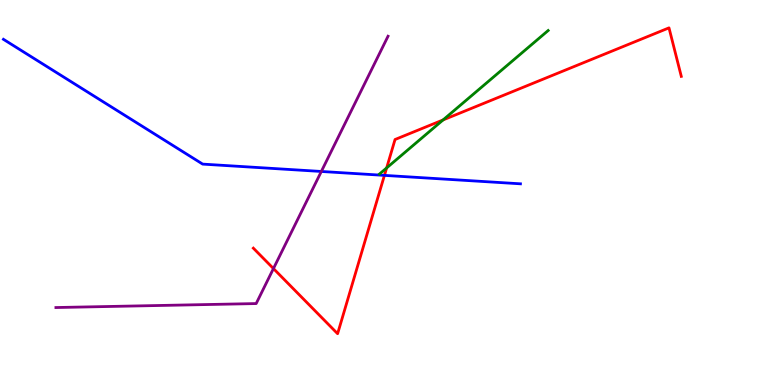[{'lines': ['blue', 'red'], 'intersections': [{'x': 4.96, 'y': 5.44}]}, {'lines': ['green', 'red'], 'intersections': [{'x': 4.99, 'y': 5.64}, {'x': 5.72, 'y': 6.88}]}, {'lines': ['purple', 'red'], 'intersections': [{'x': 3.53, 'y': 3.02}]}, {'lines': ['blue', 'green'], 'intersections': []}, {'lines': ['blue', 'purple'], 'intersections': [{'x': 4.15, 'y': 5.55}]}, {'lines': ['green', 'purple'], 'intersections': []}]